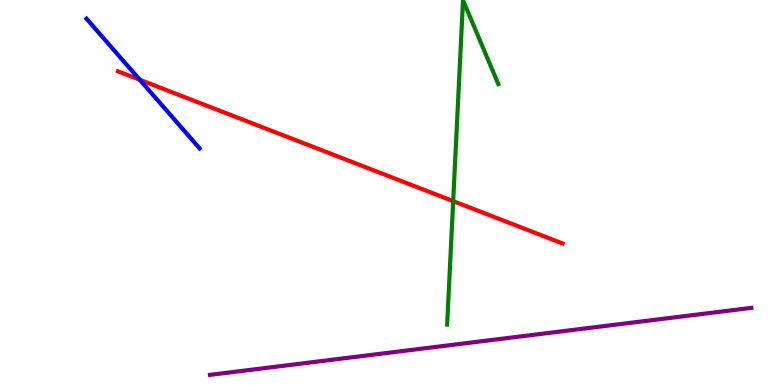[{'lines': ['blue', 'red'], 'intersections': [{'x': 1.8, 'y': 7.93}]}, {'lines': ['green', 'red'], 'intersections': [{'x': 5.85, 'y': 4.78}]}, {'lines': ['purple', 'red'], 'intersections': []}, {'lines': ['blue', 'green'], 'intersections': []}, {'lines': ['blue', 'purple'], 'intersections': []}, {'lines': ['green', 'purple'], 'intersections': []}]